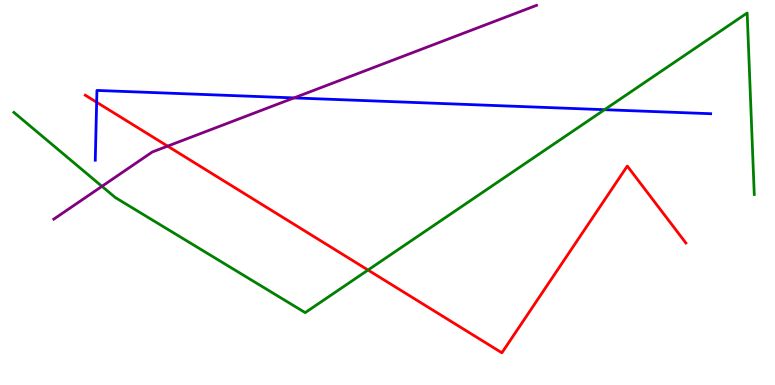[{'lines': ['blue', 'red'], 'intersections': [{'x': 1.25, 'y': 7.34}]}, {'lines': ['green', 'red'], 'intersections': [{'x': 4.75, 'y': 2.99}]}, {'lines': ['purple', 'red'], 'intersections': [{'x': 2.16, 'y': 6.2}]}, {'lines': ['blue', 'green'], 'intersections': [{'x': 7.8, 'y': 7.15}]}, {'lines': ['blue', 'purple'], 'intersections': [{'x': 3.79, 'y': 7.46}]}, {'lines': ['green', 'purple'], 'intersections': [{'x': 1.32, 'y': 5.16}]}]